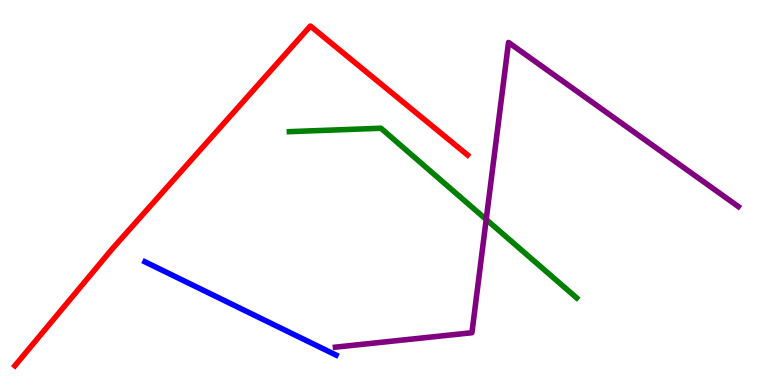[{'lines': ['blue', 'red'], 'intersections': []}, {'lines': ['green', 'red'], 'intersections': []}, {'lines': ['purple', 'red'], 'intersections': []}, {'lines': ['blue', 'green'], 'intersections': []}, {'lines': ['blue', 'purple'], 'intersections': []}, {'lines': ['green', 'purple'], 'intersections': [{'x': 6.27, 'y': 4.3}]}]